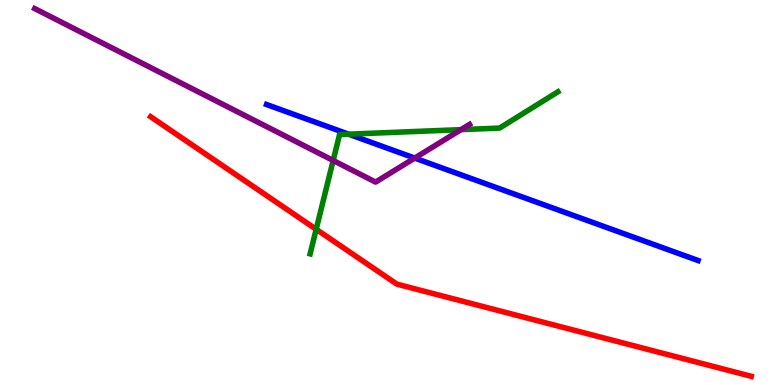[{'lines': ['blue', 'red'], 'intersections': []}, {'lines': ['green', 'red'], 'intersections': [{'x': 4.08, 'y': 4.04}]}, {'lines': ['purple', 'red'], 'intersections': []}, {'lines': ['blue', 'green'], 'intersections': [{'x': 4.5, 'y': 6.51}]}, {'lines': ['blue', 'purple'], 'intersections': [{'x': 5.35, 'y': 5.89}]}, {'lines': ['green', 'purple'], 'intersections': [{'x': 4.3, 'y': 5.83}, {'x': 5.95, 'y': 6.63}]}]